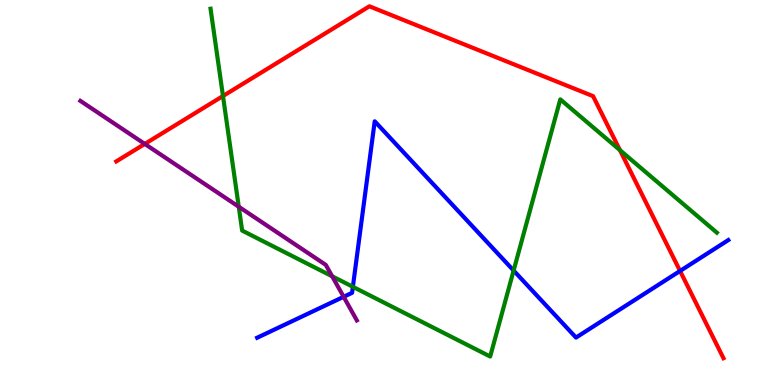[{'lines': ['blue', 'red'], 'intersections': [{'x': 8.77, 'y': 2.96}]}, {'lines': ['green', 'red'], 'intersections': [{'x': 2.88, 'y': 7.51}, {'x': 8.0, 'y': 6.1}]}, {'lines': ['purple', 'red'], 'intersections': [{'x': 1.87, 'y': 6.26}]}, {'lines': ['blue', 'green'], 'intersections': [{'x': 4.55, 'y': 2.55}, {'x': 6.63, 'y': 2.97}]}, {'lines': ['blue', 'purple'], 'intersections': [{'x': 4.43, 'y': 2.29}]}, {'lines': ['green', 'purple'], 'intersections': [{'x': 3.08, 'y': 4.63}, {'x': 4.29, 'y': 2.82}]}]